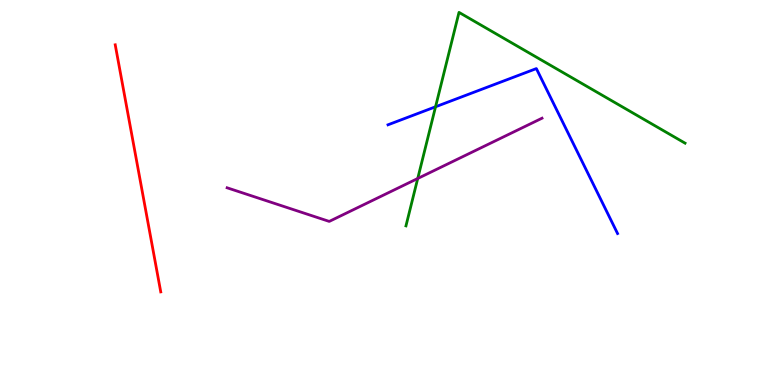[{'lines': ['blue', 'red'], 'intersections': []}, {'lines': ['green', 'red'], 'intersections': []}, {'lines': ['purple', 'red'], 'intersections': []}, {'lines': ['blue', 'green'], 'intersections': [{'x': 5.62, 'y': 7.23}]}, {'lines': ['blue', 'purple'], 'intersections': []}, {'lines': ['green', 'purple'], 'intersections': [{'x': 5.39, 'y': 5.36}]}]